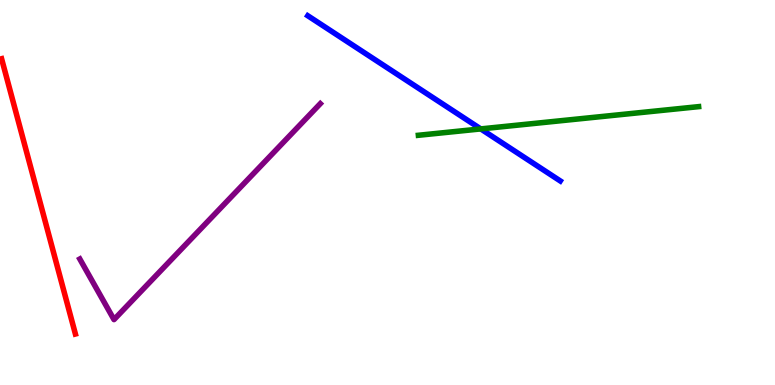[{'lines': ['blue', 'red'], 'intersections': []}, {'lines': ['green', 'red'], 'intersections': []}, {'lines': ['purple', 'red'], 'intersections': []}, {'lines': ['blue', 'green'], 'intersections': [{'x': 6.2, 'y': 6.65}]}, {'lines': ['blue', 'purple'], 'intersections': []}, {'lines': ['green', 'purple'], 'intersections': []}]